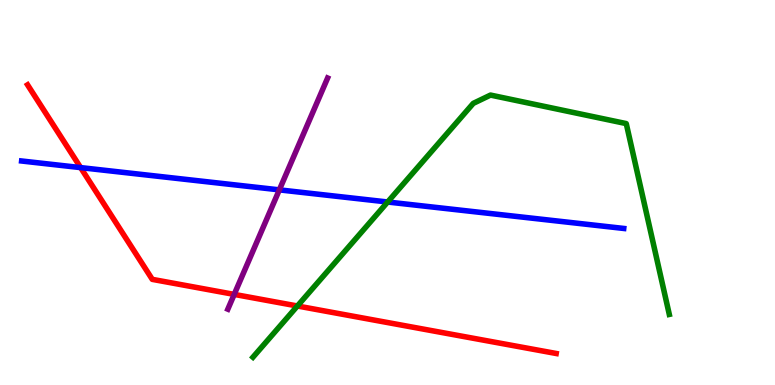[{'lines': ['blue', 'red'], 'intersections': [{'x': 1.04, 'y': 5.65}]}, {'lines': ['green', 'red'], 'intersections': [{'x': 3.84, 'y': 2.05}]}, {'lines': ['purple', 'red'], 'intersections': [{'x': 3.02, 'y': 2.35}]}, {'lines': ['blue', 'green'], 'intersections': [{'x': 5.0, 'y': 4.75}]}, {'lines': ['blue', 'purple'], 'intersections': [{'x': 3.6, 'y': 5.07}]}, {'lines': ['green', 'purple'], 'intersections': []}]